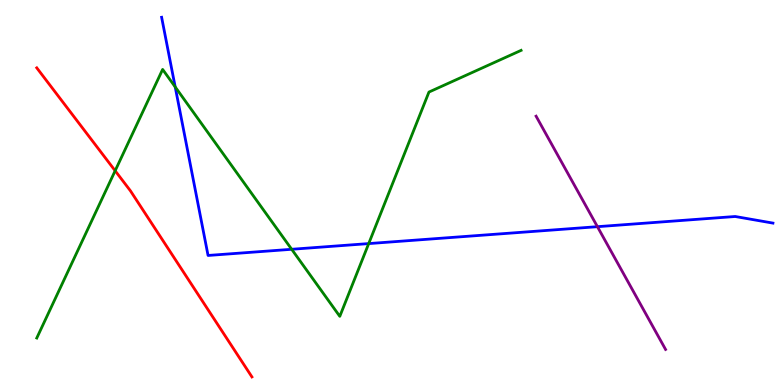[{'lines': ['blue', 'red'], 'intersections': []}, {'lines': ['green', 'red'], 'intersections': [{'x': 1.49, 'y': 5.56}]}, {'lines': ['purple', 'red'], 'intersections': []}, {'lines': ['blue', 'green'], 'intersections': [{'x': 2.26, 'y': 7.74}, {'x': 3.76, 'y': 3.53}, {'x': 4.76, 'y': 3.67}]}, {'lines': ['blue', 'purple'], 'intersections': [{'x': 7.71, 'y': 4.11}]}, {'lines': ['green', 'purple'], 'intersections': []}]